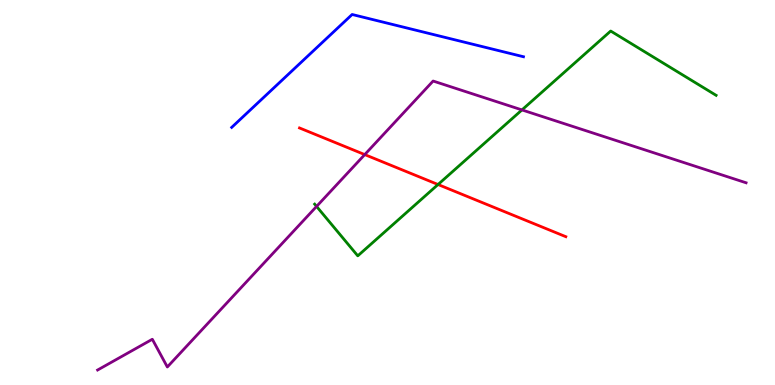[{'lines': ['blue', 'red'], 'intersections': []}, {'lines': ['green', 'red'], 'intersections': [{'x': 5.65, 'y': 5.21}]}, {'lines': ['purple', 'red'], 'intersections': [{'x': 4.71, 'y': 5.98}]}, {'lines': ['blue', 'green'], 'intersections': []}, {'lines': ['blue', 'purple'], 'intersections': []}, {'lines': ['green', 'purple'], 'intersections': [{'x': 4.08, 'y': 4.64}, {'x': 6.73, 'y': 7.15}]}]